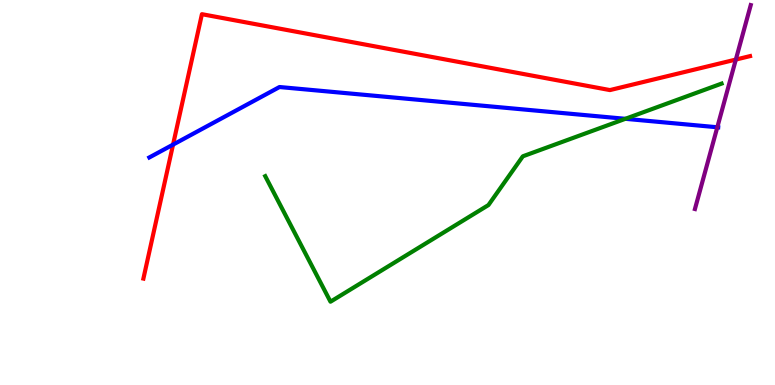[{'lines': ['blue', 'red'], 'intersections': [{'x': 2.23, 'y': 6.24}]}, {'lines': ['green', 'red'], 'intersections': []}, {'lines': ['purple', 'red'], 'intersections': [{'x': 9.49, 'y': 8.45}]}, {'lines': ['blue', 'green'], 'intersections': [{'x': 8.07, 'y': 6.91}]}, {'lines': ['blue', 'purple'], 'intersections': [{'x': 9.26, 'y': 6.69}]}, {'lines': ['green', 'purple'], 'intersections': []}]